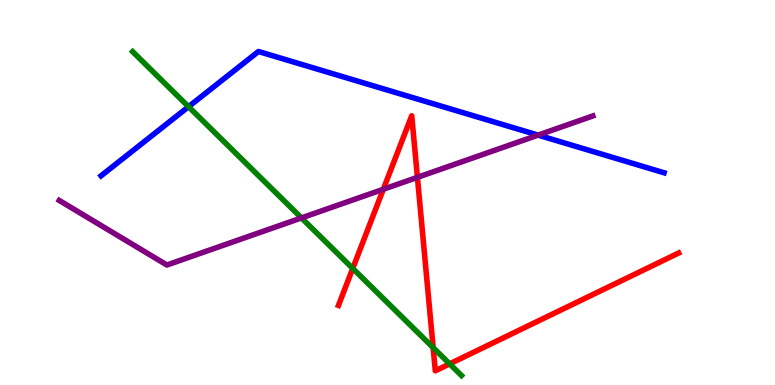[{'lines': ['blue', 'red'], 'intersections': []}, {'lines': ['green', 'red'], 'intersections': [{'x': 4.55, 'y': 3.03}, {'x': 5.59, 'y': 0.971}, {'x': 5.8, 'y': 0.549}]}, {'lines': ['purple', 'red'], 'intersections': [{'x': 4.95, 'y': 5.08}, {'x': 5.39, 'y': 5.39}]}, {'lines': ['blue', 'green'], 'intersections': [{'x': 2.43, 'y': 7.23}]}, {'lines': ['blue', 'purple'], 'intersections': [{'x': 6.94, 'y': 6.49}]}, {'lines': ['green', 'purple'], 'intersections': [{'x': 3.89, 'y': 4.34}]}]